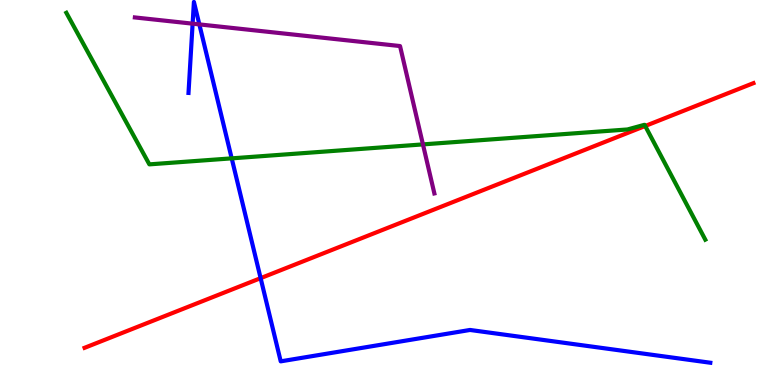[{'lines': ['blue', 'red'], 'intersections': [{'x': 3.36, 'y': 2.78}]}, {'lines': ['green', 'red'], 'intersections': [{'x': 8.33, 'y': 6.73}]}, {'lines': ['purple', 'red'], 'intersections': []}, {'lines': ['blue', 'green'], 'intersections': [{'x': 2.99, 'y': 5.89}]}, {'lines': ['blue', 'purple'], 'intersections': [{'x': 2.49, 'y': 9.39}, {'x': 2.57, 'y': 9.37}]}, {'lines': ['green', 'purple'], 'intersections': [{'x': 5.46, 'y': 6.25}]}]